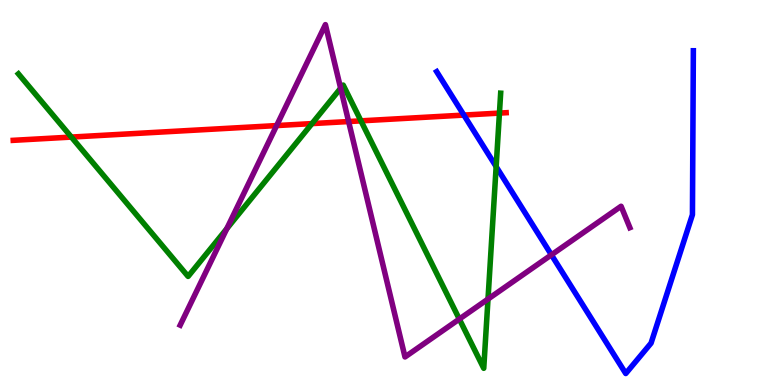[{'lines': ['blue', 'red'], 'intersections': [{'x': 5.99, 'y': 7.01}]}, {'lines': ['green', 'red'], 'intersections': [{'x': 0.921, 'y': 6.44}, {'x': 4.03, 'y': 6.79}, {'x': 4.66, 'y': 6.86}, {'x': 6.44, 'y': 7.06}]}, {'lines': ['purple', 'red'], 'intersections': [{'x': 3.57, 'y': 6.74}, {'x': 4.5, 'y': 6.84}]}, {'lines': ['blue', 'green'], 'intersections': [{'x': 6.4, 'y': 5.67}]}, {'lines': ['blue', 'purple'], 'intersections': [{'x': 7.12, 'y': 3.38}]}, {'lines': ['green', 'purple'], 'intersections': [{'x': 2.93, 'y': 4.06}, {'x': 4.4, 'y': 7.71}, {'x': 5.93, 'y': 1.71}, {'x': 6.3, 'y': 2.23}]}]